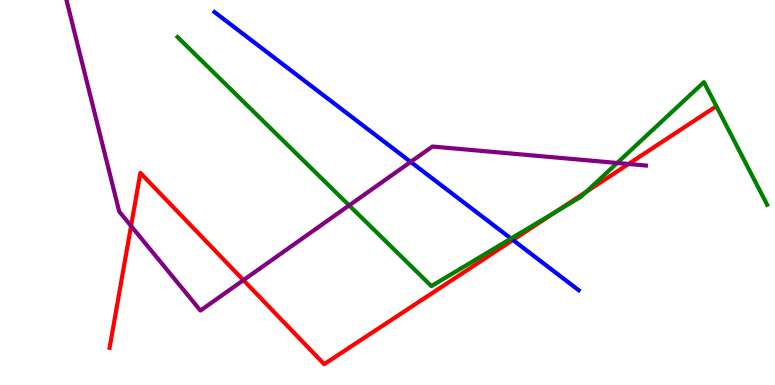[{'lines': ['blue', 'red'], 'intersections': [{'x': 6.62, 'y': 3.77}]}, {'lines': ['green', 'red'], 'intersections': [{'x': 7.18, 'y': 4.5}, {'x': 7.56, 'y': 5.02}]}, {'lines': ['purple', 'red'], 'intersections': [{'x': 1.69, 'y': 4.13}, {'x': 3.14, 'y': 2.72}, {'x': 8.11, 'y': 5.74}]}, {'lines': ['blue', 'green'], 'intersections': [{'x': 6.59, 'y': 3.8}]}, {'lines': ['blue', 'purple'], 'intersections': [{'x': 5.3, 'y': 5.79}]}, {'lines': ['green', 'purple'], 'intersections': [{'x': 4.51, 'y': 4.67}, {'x': 7.96, 'y': 5.77}]}]